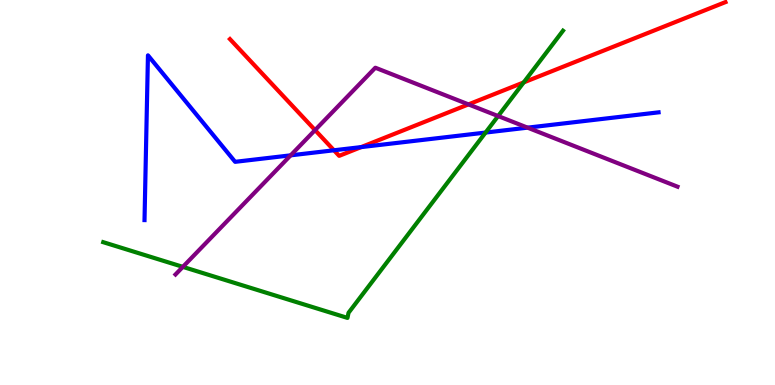[{'lines': ['blue', 'red'], 'intersections': [{'x': 4.31, 'y': 6.1}, {'x': 4.66, 'y': 6.18}]}, {'lines': ['green', 'red'], 'intersections': [{'x': 6.76, 'y': 7.86}]}, {'lines': ['purple', 'red'], 'intersections': [{'x': 4.07, 'y': 6.62}, {'x': 6.04, 'y': 7.29}]}, {'lines': ['blue', 'green'], 'intersections': [{'x': 6.27, 'y': 6.56}]}, {'lines': ['blue', 'purple'], 'intersections': [{'x': 3.75, 'y': 5.97}, {'x': 6.81, 'y': 6.68}]}, {'lines': ['green', 'purple'], 'intersections': [{'x': 2.36, 'y': 3.07}, {'x': 6.43, 'y': 6.99}]}]